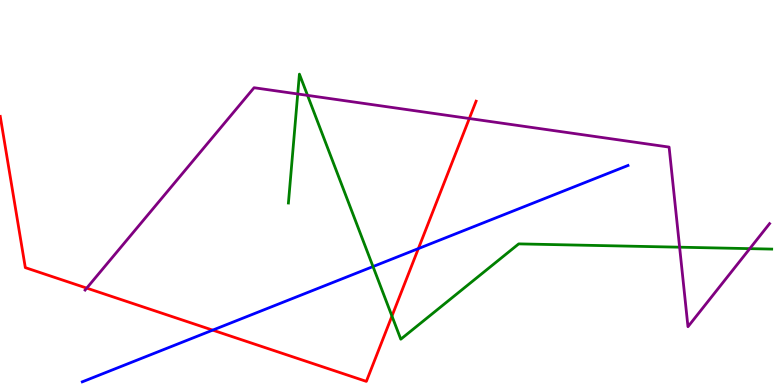[{'lines': ['blue', 'red'], 'intersections': [{'x': 2.74, 'y': 1.43}, {'x': 5.4, 'y': 3.54}]}, {'lines': ['green', 'red'], 'intersections': [{'x': 5.06, 'y': 1.79}]}, {'lines': ['purple', 'red'], 'intersections': [{'x': 1.12, 'y': 2.52}, {'x': 6.06, 'y': 6.92}]}, {'lines': ['blue', 'green'], 'intersections': [{'x': 4.81, 'y': 3.08}]}, {'lines': ['blue', 'purple'], 'intersections': []}, {'lines': ['green', 'purple'], 'intersections': [{'x': 3.84, 'y': 7.56}, {'x': 3.97, 'y': 7.52}, {'x': 8.77, 'y': 3.58}, {'x': 9.67, 'y': 3.54}]}]